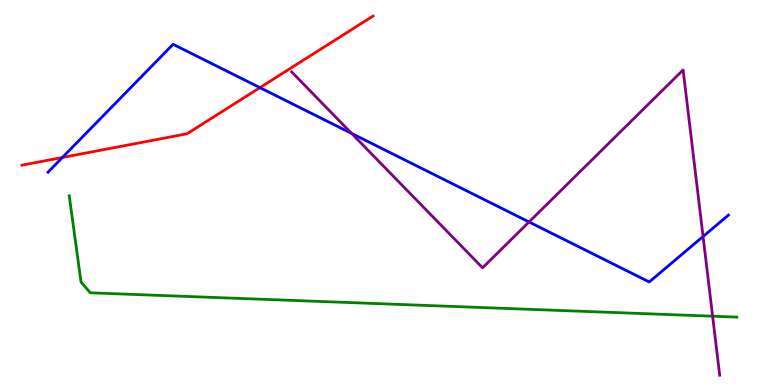[{'lines': ['blue', 'red'], 'intersections': [{'x': 0.805, 'y': 5.91}, {'x': 3.35, 'y': 7.72}]}, {'lines': ['green', 'red'], 'intersections': []}, {'lines': ['purple', 'red'], 'intersections': []}, {'lines': ['blue', 'green'], 'intersections': []}, {'lines': ['blue', 'purple'], 'intersections': [{'x': 4.54, 'y': 6.54}, {'x': 6.83, 'y': 4.23}, {'x': 9.07, 'y': 3.86}]}, {'lines': ['green', 'purple'], 'intersections': [{'x': 9.2, 'y': 1.79}]}]